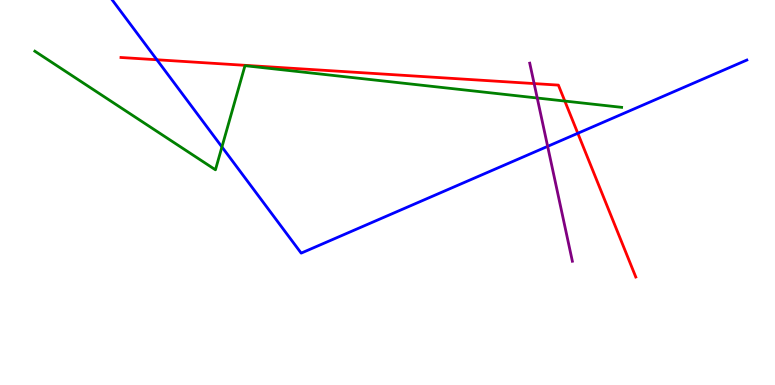[{'lines': ['blue', 'red'], 'intersections': [{'x': 2.02, 'y': 8.45}, {'x': 7.46, 'y': 6.54}]}, {'lines': ['green', 'red'], 'intersections': [{'x': 7.29, 'y': 7.38}]}, {'lines': ['purple', 'red'], 'intersections': [{'x': 6.89, 'y': 7.83}]}, {'lines': ['blue', 'green'], 'intersections': [{'x': 2.86, 'y': 6.18}]}, {'lines': ['blue', 'purple'], 'intersections': [{'x': 7.07, 'y': 6.2}]}, {'lines': ['green', 'purple'], 'intersections': [{'x': 6.93, 'y': 7.45}]}]